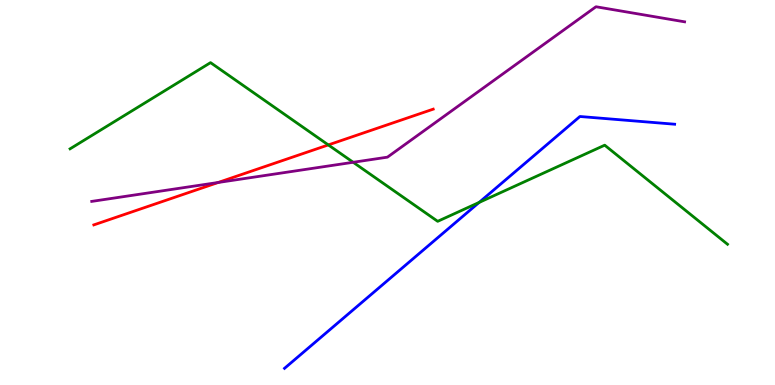[{'lines': ['blue', 'red'], 'intersections': []}, {'lines': ['green', 'red'], 'intersections': [{'x': 4.24, 'y': 6.24}]}, {'lines': ['purple', 'red'], 'intersections': [{'x': 2.82, 'y': 5.26}]}, {'lines': ['blue', 'green'], 'intersections': [{'x': 6.18, 'y': 4.74}]}, {'lines': ['blue', 'purple'], 'intersections': []}, {'lines': ['green', 'purple'], 'intersections': [{'x': 4.56, 'y': 5.78}]}]